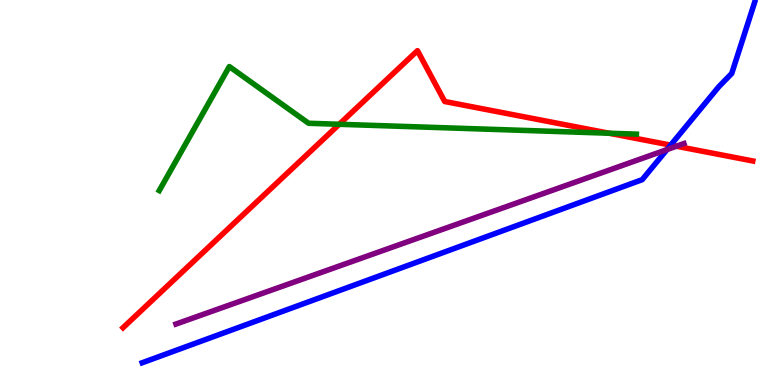[{'lines': ['blue', 'red'], 'intersections': [{'x': 8.65, 'y': 6.23}]}, {'lines': ['green', 'red'], 'intersections': [{'x': 4.38, 'y': 6.77}, {'x': 7.86, 'y': 6.54}]}, {'lines': ['purple', 'red'], 'intersections': [{'x': 8.73, 'y': 6.2}]}, {'lines': ['blue', 'green'], 'intersections': []}, {'lines': ['blue', 'purple'], 'intersections': [{'x': 8.61, 'y': 6.11}]}, {'lines': ['green', 'purple'], 'intersections': []}]